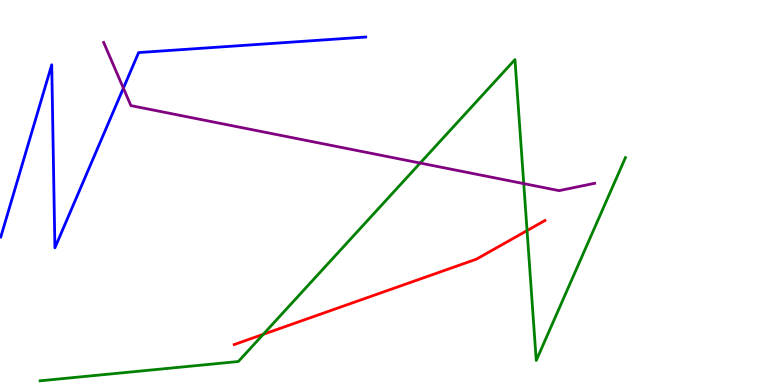[{'lines': ['blue', 'red'], 'intersections': []}, {'lines': ['green', 'red'], 'intersections': [{'x': 3.4, 'y': 1.32}, {'x': 6.8, 'y': 4.01}]}, {'lines': ['purple', 'red'], 'intersections': []}, {'lines': ['blue', 'green'], 'intersections': []}, {'lines': ['blue', 'purple'], 'intersections': [{'x': 1.59, 'y': 7.71}]}, {'lines': ['green', 'purple'], 'intersections': [{'x': 5.42, 'y': 5.76}, {'x': 6.76, 'y': 5.23}]}]